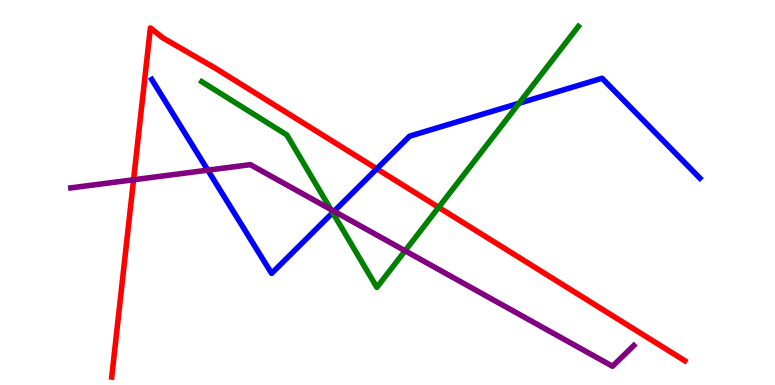[{'lines': ['blue', 'red'], 'intersections': [{'x': 4.86, 'y': 5.62}]}, {'lines': ['green', 'red'], 'intersections': [{'x': 5.66, 'y': 4.61}]}, {'lines': ['purple', 'red'], 'intersections': [{'x': 1.72, 'y': 5.33}]}, {'lines': ['blue', 'green'], 'intersections': [{'x': 4.29, 'y': 4.48}, {'x': 6.7, 'y': 7.32}]}, {'lines': ['blue', 'purple'], 'intersections': [{'x': 2.68, 'y': 5.58}, {'x': 4.31, 'y': 4.51}]}, {'lines': ['green', 'purple'], 'intersections': [{'x': 4.27, 'y': 4.56}, {'x': 5.23, 'y': 3.49}]}]